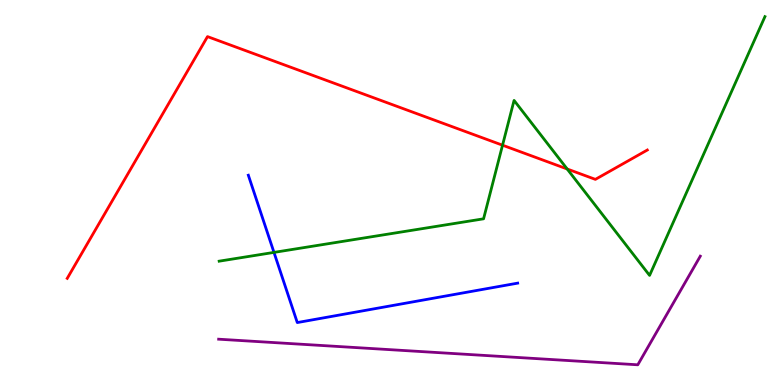[{'lines': ['blue', 'red'], 'intersections': []}, {'lines': ['green', 'red'], 'intersections': [{'x': 6.48, 'y': 6.23}, {'x': 7.32, 'y': 5.61}]}, {'lines': ['purple', 'red'], 'intersections': []}, {'lines': ['blue', 'green'], 'intersections': [{'x': 3.54, 'y': 3.44}]}, {'lines': ['blue', 'purple'], 'intersections': []}, {'lines': ['green', 'purple'], 'intersections': []}]